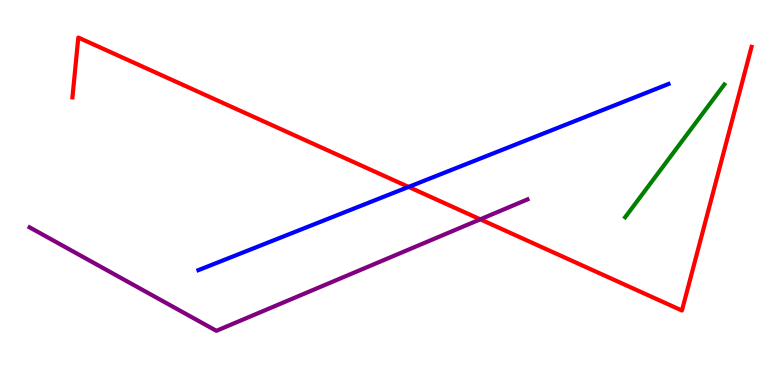[{'lines': ['blue', 'red'], 'intersections': [{'x': 5.27, 'y': 5.15}]}, {'lines': ['green', 'red'], 'intersections': []}, {'lines': ['purple', 'red'], 'intersections': [{'x': 6.2, 'y': 4.3}]}, {'lines': ['blue', 'green'], 'intersections': []}, {'lines': ['blue', 'purple'], 'intersections': []}, {'lines': ['green', 'purple'], 'intersections': []}]